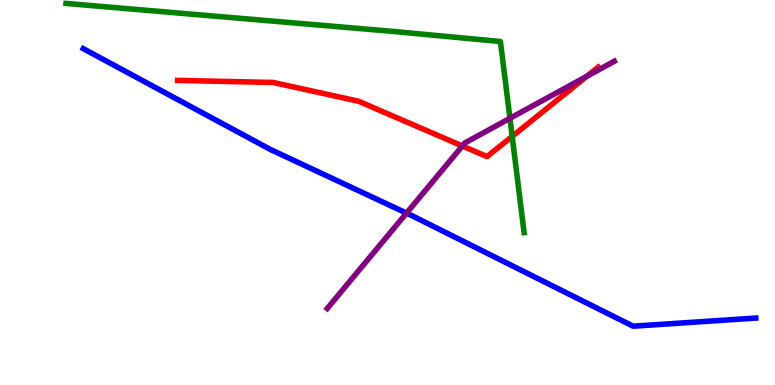[{'lines': ['blue', 'red'], 'intersections': []}, {'lines': ['green', 'red'], 'intersections': [{'x': 6.61, 'y': 6.46}]}, {'lines': ['purple', 'red'], 'intersections': [{'x': 5.97, 'y': 6.21}, {'x': 7.57, 'y': 8.02}]}, {'lines': ['blue', 'green'], 'intersections': []}, {'lines': ['blue', 'purple'], 'intersections': [{'x': 5.25, 'y': 4.46}]}, {'lines': ['green', 'purple'], 'intersections': [{'x': 6.58, 'y': 6.93}]}]